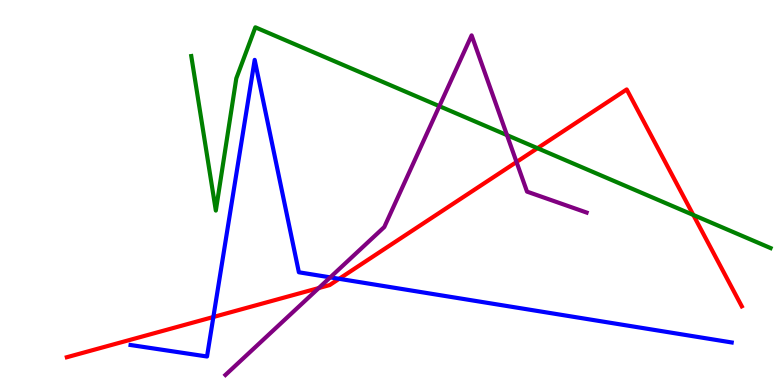[{'lines': ['blue', 'red'], 'intersections': [{'x': 2.75, 'y': 1.77}, {'x': 4.38, 'y': 2.76}]}, {'lines': ['green', 'red'], 'intersections': [{'x': 6.94, 'y': 6.15}, {'x': 8.95, 'y': 4.42}]}, {'lines': ['purple', 'red'], 'intersections': [{'x': 4.11, 'y': 2.52}, {'x': 6.66, 'y': 5.79}]}, {'lines': ['blue', 'green'], 'intersections': []}, {'lines': ['blue', 'purple'], 'intersections': [{'x': 4.26, 'y': 2.8}]}, {'lines': ['green', 'purple'], 'intersections': [{'x': 5.67, 'y': 7.24}, {'x': 6.54, 'y': 6.49}]}]